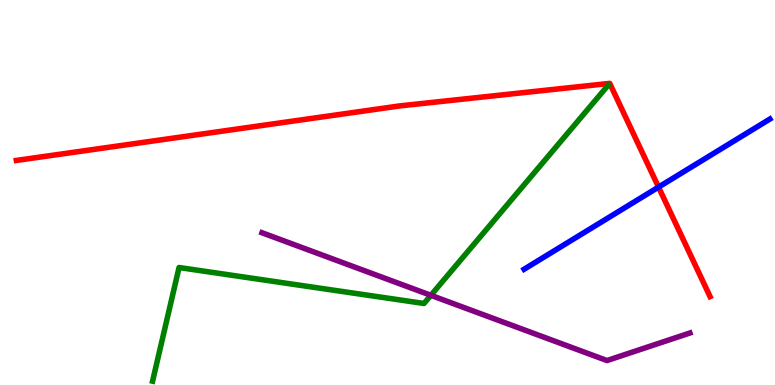[{'lines': ['blue', 'red'], 'intersections': [{'x': 8.5, 'y': 5.14}]}, {'lines': ['green', 'red'], 'intersections': []}, {'lines': ['purple', 'red'], 'intersections': []}, {'lines': ['blue', 'green'], 'intersections': []}, {'lines': ['blue', 'purple'], 'intersections': []}, {'lines': ['green', 'purple'], 'intersections': [{'x': 5.56, 'y': 2.33}]}]